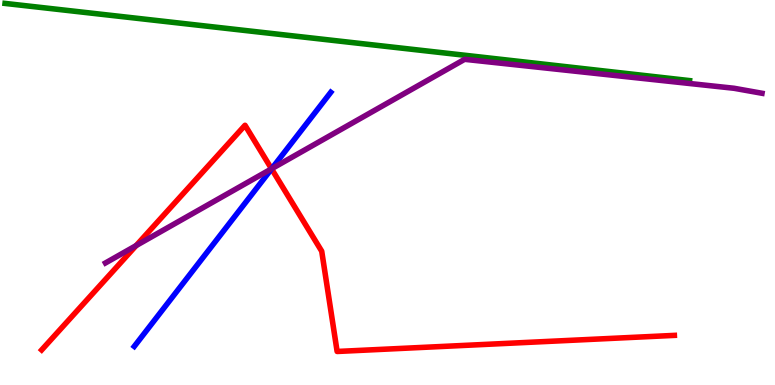[{'lines': ['blue', 'red'], 'intersections': [{'x': 3.5, 'y': 5.61}]}, {'lines': ['green', 'red'], 'intersections': []}, {'lines': ['purple', 'red'], 'intersections': [{'x': 1.76, 'y': 3.62}, {'x': 3.5, 'y': 5.62}]}, {'lines': ['blue', 'green'], 'intersections': []}, {'lines': ['blue', 'purple'], 'intersections': [{'x': 3.51, 'y': 5.62}]}, {'lines': ['green', 'purple'], 'intersections': []}]